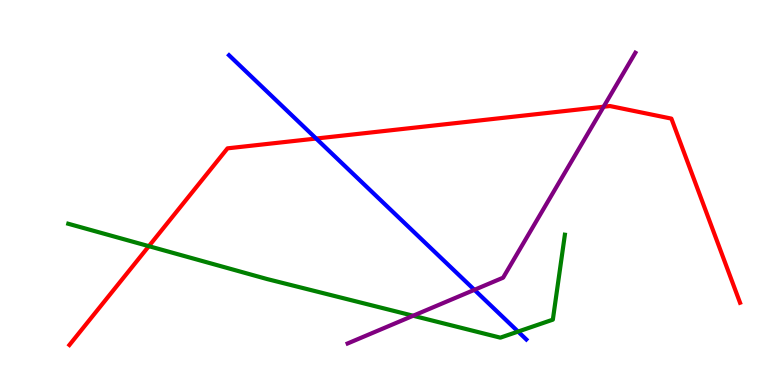[{'lines': ['blue', 'red'], 'intersections': [{'x': 4.08, 'y': 6.4}]}, {'lines': ['green', 'red'], 'intersections': [{'x': 1.92, 'y': 3.61}]}, {'lines': ['purple', 'red'], 'intersections': [{'x': 7.79, 'y': 7.23}]}, {'lines': ['blue', 'green'], 'intersections': [{'x': 6.68, 'y': 1.39}]}, {'lines': ['blue', 'purple'], 'intersections': [{'x': 6.12, 'y': 2.47}]}, {'lines': ['green', 'purple'], 'intersections': [{'x': 5.33, 'y': 1.8}]}]